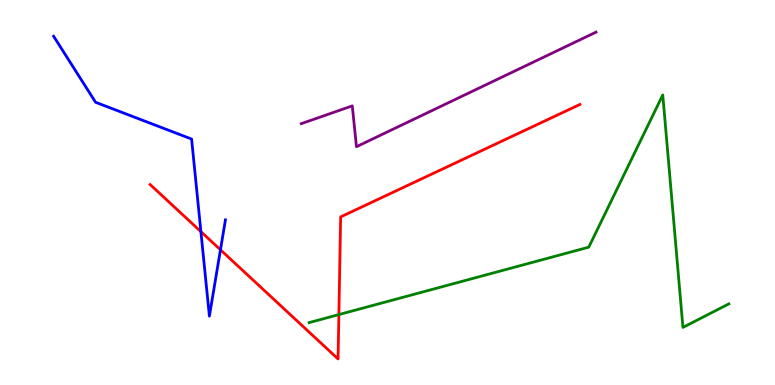[{'lines': ['blue', 'red'], 'intersections': [{'x': 2.59, 'y': 3.98}, {'x': 2.84, 'y': 3.51}]}, {'lines': ['green', 'red'], 'intersections': [{'x': 4.37, 'y': 1.83}]}, {'lines': ['purple', 'red'], 'intersections': []}, {'lines': ['blue', 'green'], 'intersections': []}, {'lines': ['blue', 'purple'], 'intersections': []}, {'lines': ['green', 'purple'], 'intersections': []}]